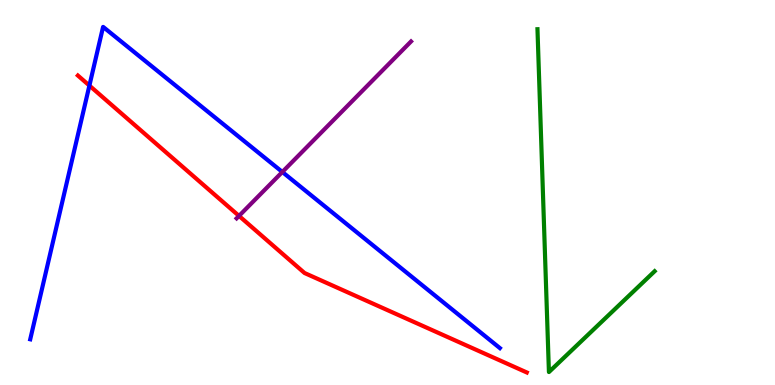[{'lines': ['blue', 'red'], 'intersections': [{'x': 1.15, 'y': 7.78}]}, {'lines': ['green', 'red'], 'intersections': []}, {'lines': ['purple', 'red'], 'intersections': [{'x': 3.08, 'y': 4.39}]}, {'lines': ['blue', 'green'], 'intersections': []}, {'lines': ['blue', 'purple'], 'intersections': [{'x': 3.64, 'y': 5.53}]}, {'lines': ['green', 'purple'], 'intersections': []}]